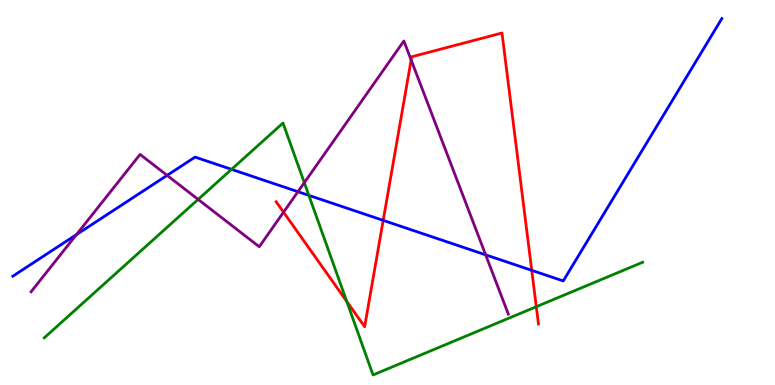[{'lines': ['blue', 'red'], 'intersections': [{'x': 4.94, 'y': 4.28}, {'x': 6.86, 'y': 2.98}]}, {'lines': ['green', 'red'], 'intersections': [{'x': 4.47, 'y': 2.17}, {'x': 6.92, 'y': 2.03}]}, {'lines': ['purple', 'red'], 'intersections': [{'x': 3.66, 'y': 4.49}, {'x': 5.31, 'y': 8.44}]}, {'lines': ['blue', 'green'], 'intersections': [{'x': 2.99, 'y': 5.6}, {'x': 3.99, 'y': 4.93}]}, {'lines': ['blue', 'purple'], 'intersections': [{'x': 0.986, 'y': 3.91}, {'x': 2.16, 'y': 5.44}, {'x': 3.84, 'y': 5.02}, {'x': 6.27, 'y': 3.38}]}, {'lines': ['green', 'purple'], 'intersections': [{'x': 2.56, 'y': 4.82}, {'x': 3.93, 'y': 5.26}]}]